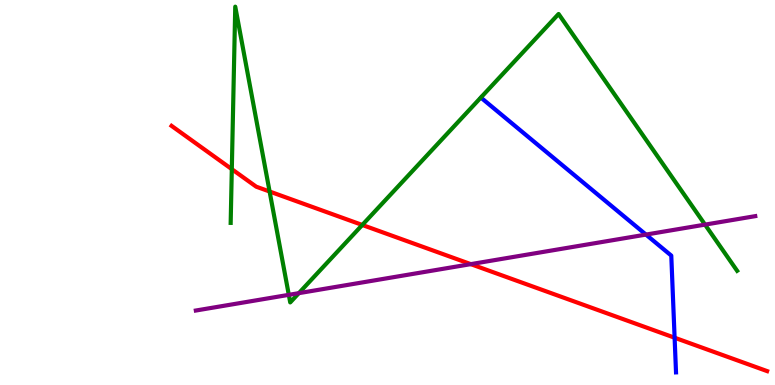[{'lines': ['blue', 'red'], 'intersections': [{'x': 8.7, 'y': 1.23}]}, {'lines': ['green', 'red'], 'intersections': [{'x': 2.99, 'y': 5.61}, {'x': 3.48, 'y': 5.03}, {'x': 4.67, 'y': 4.16}]}, {'lines': ['purple', 'red'], 'intersections': [{'x': 6.07, 'y': 3.14}]}, {'lines': ['blue', 'green'], 'intersections': []}, {'lines': ['blue', 'purple'], 'intersections': [{'x': 8.33, 'y': 3.91}]}, {'lines': ['green', 'purple'], 'intersections': [{'x': 3.73, 'y': 2.34}, {'x': 3.86, 'y': 2.39}, {'x': 9.1, 'y': 4.17}]}]